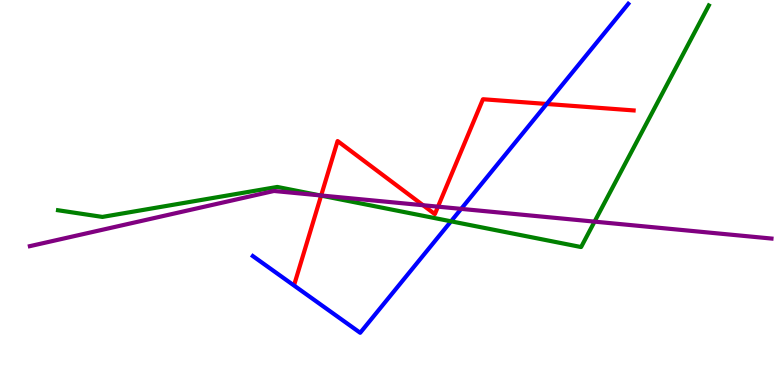[{'lines': ['blue', 'red'], 'intersections': [{'x': 7.05, 'y': 7.3}]}, {'lines': ['green', 'red'], 'intersections': [{'x': 4.14, 'y': 4.92}]}, {'lines': ['purple', 'red'], 'intersections': [{'x': 4.14, 'y': 4.92}, {'x': 5.46, 'y': 4.67}, {'x': 5.65, 'y': 4.63}]}, {'lines': ['blue', 'green'], 'intersections': [{'x': 5.82, 'y': 4.25}]}, {'lines': ['blue', 'purple'], 'intersections': [{'x': 5.95, 'y': 4.57}]}, {'lines': ['green', 'purple'], 'intersections': [{'x': 4.13, 'y': 4.93}, {'x': 7.67, 'y': 4.24}]}]